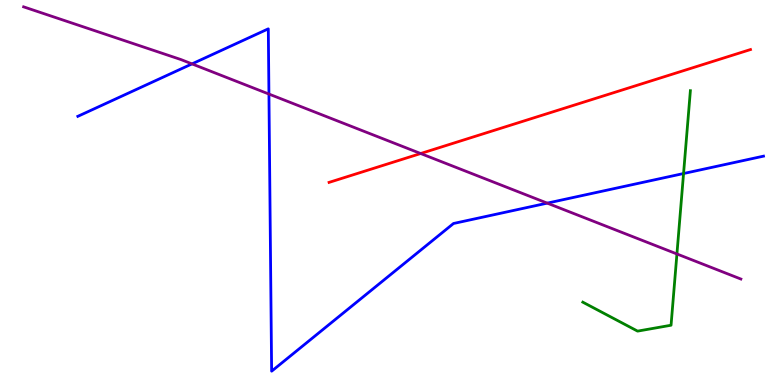[{'lines': ['blue', 'red'], 'intersections': []}, {'lines': ['green', 'red'], 'intersections': []}, {'lines': ['purple', 'red'], 'intersections': [{'x': 5.43, 'y': 6.01}]}, {'lines': ['blue', 'green'], 'intersections': [{'x': 8.82, 'y': 5.49}]}, {'lines': ['blue', 'purple'], 'intersections': [{'x': 2.48, 'y': 8.34}, {'x': 3.47, 'y': 7.56}, {'x': 7.06, 'y': 4.72}]}, {'lines': ['green', 'purple'], 'intersections': [{'x': 8.73, 'y': 3.4}]}]